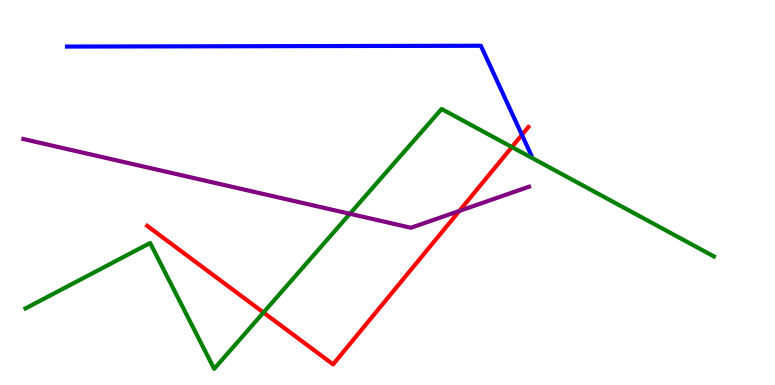[{'lines': ['blue', 'red'], 'intersections': [{'x': 6.73, 'y': 6.5}]}, {'lines': ['green', 'red'], 'intersections': [{'x': 3.4, 'y': 1.88}, {'x': 6.61, 'y': 6.18}]}, {'lines': ['purple', 'red'], 'intersections': [{'x': 5.93, 'y': 4.52}]}, {'lines': ['blue', 'green'], 'intersections': []}, {'lines': ['blue', 'purple'], 'intersections': []}, {'lines': ['green', 'purple'], 'intersections': [{'x': 4.51, 'y': 4.45}]}]